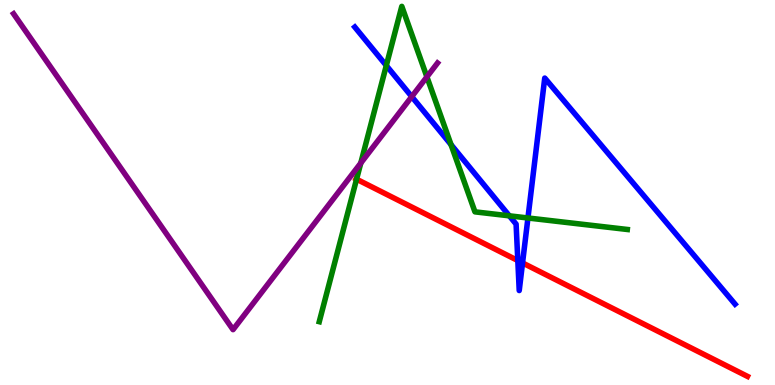[{'lines': ['blue', 'red'], 'intersections': [{'x': 6.68, 'y': 3.23}, {'x': 6.74, 'y': 3.17}]}, {'lines': ['green', 'red'], 'intersections': [{'x': 4.6, 'y': 5.35}]}, {'lines': ['purple', 'red'], 'intersections': []}, {'lines': ['blue', 'green'], 'intersections': [{'x': 4.98, 'y': 8.3}, {'x': 5.82, 'y': 6.24}, {'x': 6.57, 'y': 4.39}, {'x': 6.81, 'y': 4.34}]}, {'lines': ['blue', 'purple'], 'intersections': [{'x': 5.31, 'y': 7.49}]}, {'lines': ['green', 'purple'], 'intersections': [{'x': 4.66, 'y': 5.76}, {'x': 5.51, 'y': 8.0}]}]